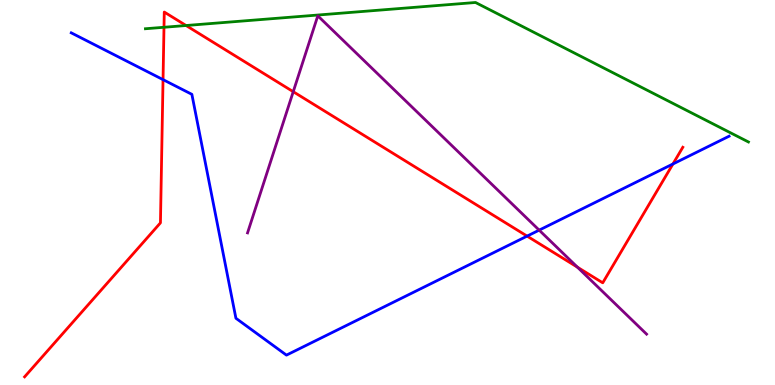[{'lines': ['blue', 'red'], 'intersections': [{'x': 2.1, 'y': 7.93}, {'x': 6.8, 'y': 3.87}, {'x': 8.68, 'y': 5.74}]}, {'lines': ['green', 'red'], 'intersections': [{'x': 2.12, 'y': 9.29}, {'x': 2.4, 'y': 9.34}]}, {'lines': ['purple', 'red'], 'intersections': [{'x': 3.78, 'y': 7.62}, {'x': 7.45, 'y': 3.06}]}, {'lines': ['blue', 'green'], 'intersections': []}, {'lines': ['blue', 'purple'], 'intersections': [{'x': 6.96, 'y': 4.02}]}, {'lines': ['green', 'purple'], 'intersections': []}]